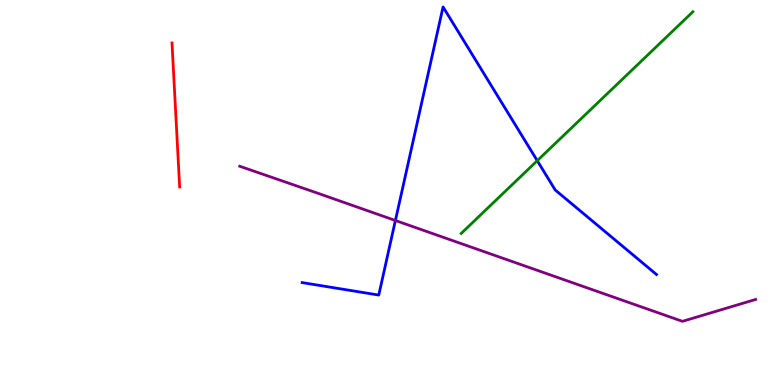[{'lines': ['blue', 'red'], 'intersections': []}, {'lines': ['green', 'red'], 'intersections': []}, {'lines': ['purple', 'red'], 'intersections': []}, {'lines': ['blue', 'green'], 'intersections': [{'x': 6.93, 'y': 5.83}]}, {'lines': ['blue', 'purple'], 'intersections': [{'x': 5.1, 'y': 4.27}]}, {'lines': ['green', 'purple'], 'intersections': []}]